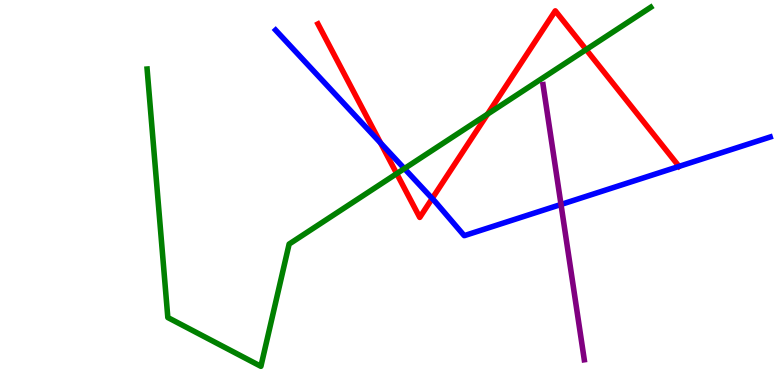[{'lines': ['blue', 'red'], 'intersections': [{'x': 4.91, 'y': 6.29}, {'x': 5.58, 'y': 4.84}, {'x': 8.76, 'y': 5.68}]}, {'lines': ['green', 'red'], 'intersections': [{'x': 5.12, 'y': 5.49}, {'x': 6.29, 'y': 7.03}, {'x': 7.56, 'y': 8.71}]}, {'lines': ['purple', 'red'], 'intersections': []}, {'lines': ['blue', 'green'], 'intersections': [{'x': 5.22, 'y': 5.62}]}, {'lines': ['blue', 'purple'], 'intersections': [{'x': 7.24, 'y': 4.69}]}, {'lines': ['green', 'purple'], 'intersections': []}]